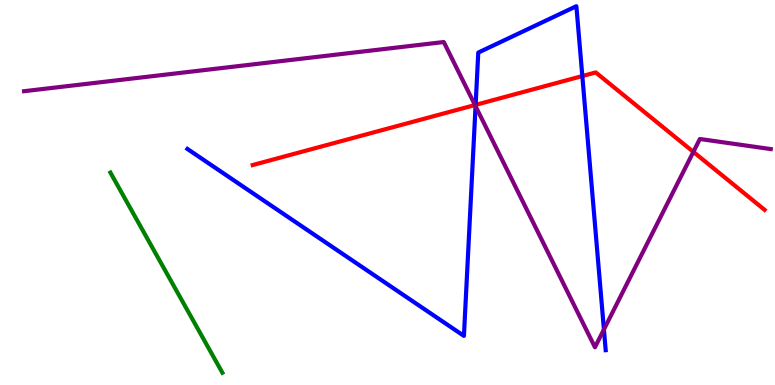[{'lines': ['blue', 'red'], 'intersections': [{'x': 6.14, 'y': 7.28}, {'x': 7.51, 'y': 8.02}]}, {'lines': ['green', 'red'], 'intersections': []}, {'lines': ['purple', 'red'], 'intersections': [{'x': 6.13, 'y': 7.27}, {'x': 8.95, 'y': 6.06}]}, {'lines': ['blue', 'green'], 'intersections': []}, {'lines': ['blue', 'purple'], 'intersections': [{'x': 6.14, 'y': 7.24}, {'x': 7.79, 'y': 1.44}]}, {'lines': ['green', 'purple'], 'intersections': []}]